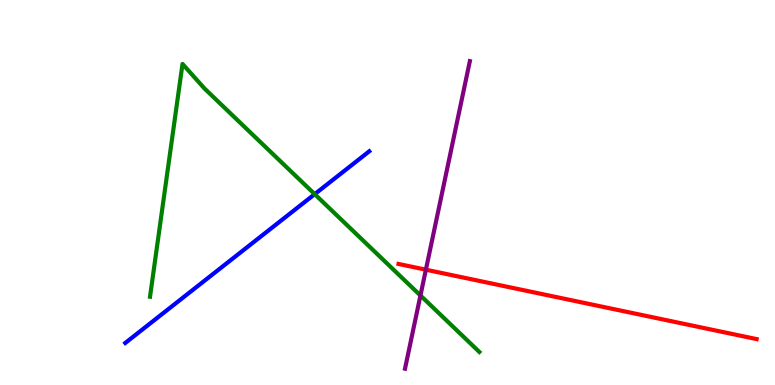[{'lines': ['blue', 'red'], 'intersections': []}, {'lines': ['green', 'red'], 'intersections': []}, {'lines': ['purple', 'red'], 'intersections': [{'x': 5.5, 'y': 2.99}]}, {'lines': ['blue', 'green'], 'intersections': [{'x': 4.06, 'y': 4.96}]}, {'lines': ['blue', 'purple'], 'intersections': []}, {'lines': ['green', 'purple'], 'intersections': [{'x': 5.43, 'y': 2.33}]}]